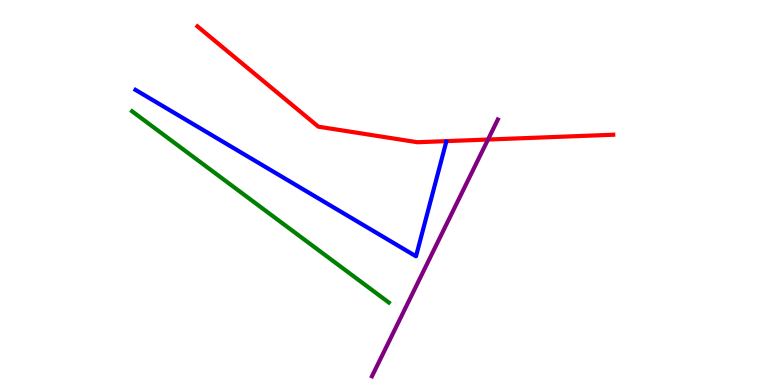[{'lines': ['blue', 'red'], 'intersections': []}, {'lines': ['green', 'red'], 'intersections': []}, {'lines': ['purple', 'red'], 'intersections': [{'x': 6.3, 'y': 6.38}]}, {'lines': ['blue', 'green'], 'intersections': []}, {'lines': ['blue', 'purple'], 'intersections': []}, {'lines': ['green', 'purple'], 'intersections': []}]